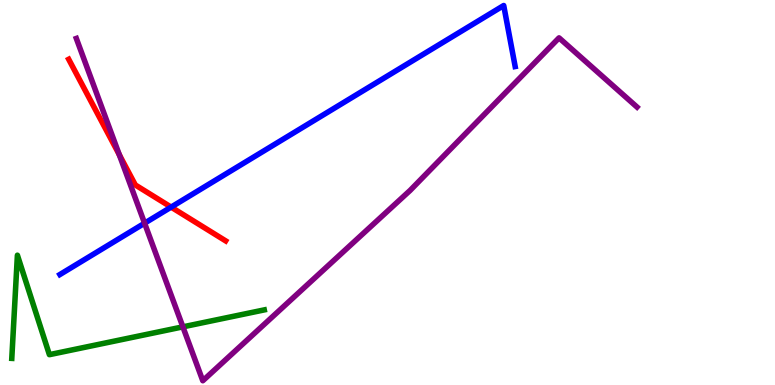[{'lines': ['blue', 'red'], 'intersections': [{'x': 2.21, 'y': 4.62}]}, {'lines': ['green', 'red'], 'intersections': []}, {'lines': ['purple', 'red'], 'intersections': [{'x': 1.54, 'y': 5.98}]}, {'lines': ['blue', 'green'], 'intersections': []}, {'lines': ['blue', 'purple'], 'intersections': [{'x': 1.87, 'y': 4.2}]}, {'lines': ['green', 'purple'], 'intersections': [{'x': 2.36, 'y': 1.51}]}]